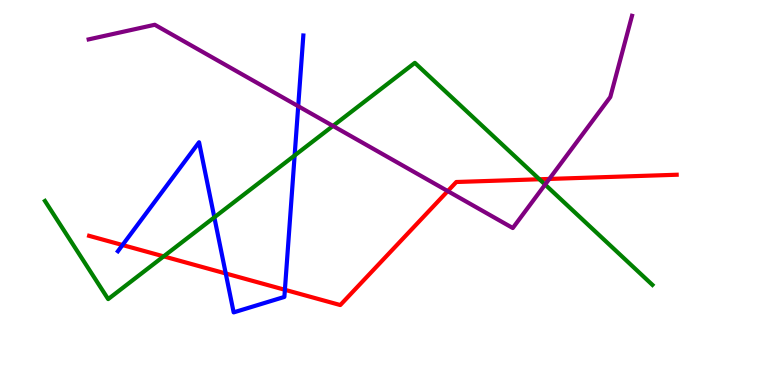[{'lines': ['blue', 'red'], 'intersections': [{'x': 1.58, 'y': 3.64}, {'x': 2.91, 'y': 2.9}, {'x': 3.68, 'y': 2.47}]}, {'lines': ['green', 'red'], 'intersections': [{'x': 2.11, 'y': 3.34}, {'x': 6.96, 'y': 5.34}]}, {'lines': ['purple', 'red'], 'intersections': [{'x': 5.78, 'y': 5.04}, {'x': 7.09, 'y': 5.35}]}, {'lines': ['blue', 'green'], 'intersections': [{'x': 2.77, 'y': 4.36}, {'x': 3.8, 'y': 5.96}]}, {'lines': ['blue', 'purple'], 'intersections': [{'x': 3.85, 'y': 7.24}]}, {'lines': ['green', 'purple'], 'intersections': [{'x': 4.3, 'y': 6.73}, {'x': 7.03, 'y': 5.21}]}]